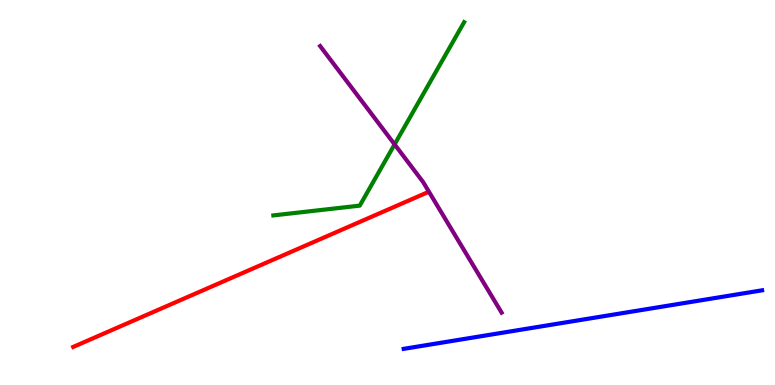[{'lines': ['blue', 'red'], 'intersections': []}, {'lines': ['green', 'red'], 'intersections': []}, {'lines': ['purple', 'red'], 'intersections': []}, {'lines': ['blue', 'green'], 'intersections': []}, {'lines': ['blue', 'purple'], 'intersections': []}, {'lines': ['green', 'purple'], 'intersections': [{'x': 5.09, 'y': 6.25}]}]